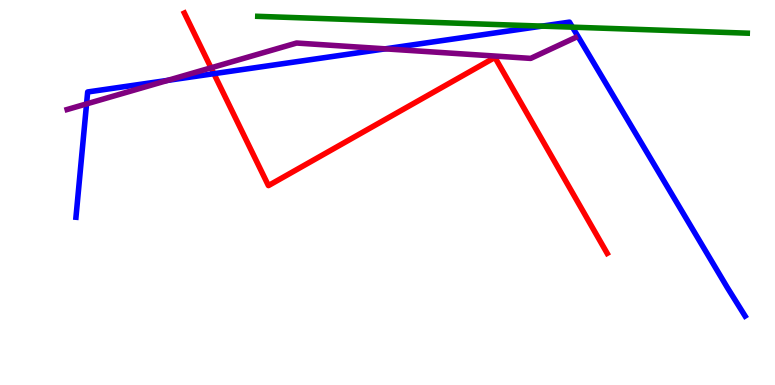[{'lines': ['blue', 'red'], 'intersections': [{'x': 2.76, 'y': 8.09}]}, {'lines': ['green', 'red'], 'intersections': []}, {'lines': ['purple', 'red'], 'intersections': [{'x': 2.72, 'y': 8.24}]}, {'lines': ['blue', 'green'], 'intersections': [{'x': 6.99, 'y': 9.32}, {'x': 7.39, 'y': 9.29}]}, {'lines': ['blue', 'purple'], 'intersections': [{'x': 1.12, 'y': 7.3}, {'x': 2.16, 'y': 7.91}, {'x': 4.97, 'y': 8.73}]}, {'lines': ['green', 'purple'], 'intersections': []}]